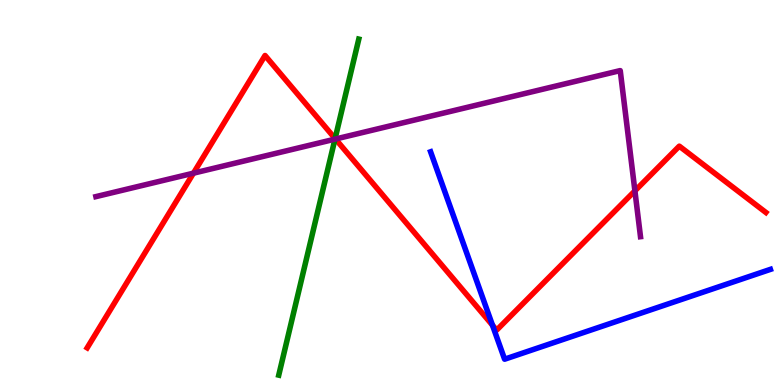[{'lines': ['blue', 'red'], 'intersections': [{'x': 6.35, 'y': 1.55}]}, {'lines': ['green', 'red'], 'intersections': [{'x': 4.32, 'y': 6.4}]}, {'lines': ['purple', 'red'], 'intersections': [{'x': 2.5, 'y': 5.5}, {'x': 4.33, 'y': 6.39}, {'x': 8.19, 'y': 5.04}]}, {'lines': ['blue', 'green'], 'intersections': []}, {'lines': ['blue', 'purple'], 'intersections': []}, {'lines': ['green', 'purple'], 'intersections': [{'x': 4.32, 'y': 6.39}]}]